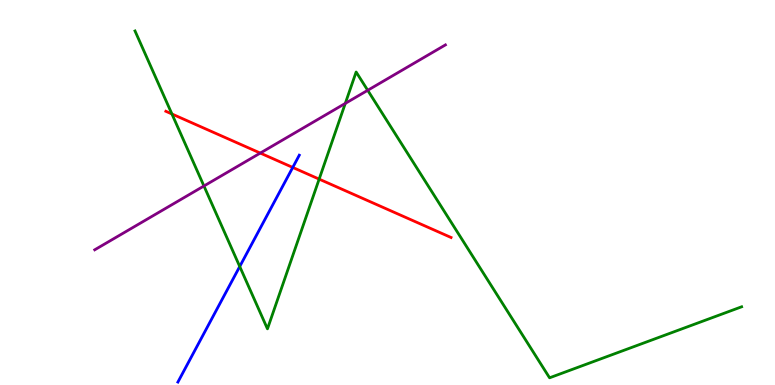[{'lines': ['blue', 'red'], 'intersections': [{'x': 3.78, 'y': 5.65}]}, {'lines': ['green', 'red'], 'intersections': [{'x': 2.22, 'y': 7.04}, {'x': 4.12, 'y': 5.35}]}, {'lines': ['purple', 'red'], 'intersections': [{'x': 3.36, 'y': 6.02}]}, {'lines': ['blue', 'green'], 'intersections': [{'x': 3.09, 'y': 3.08}]}, {'lines': ['blue', 'purple'], 'intersections': []}, {'lines': ['green', 'purple'], 'intersections': [{'x': 2.63, 'y': 5.17}, {'x': 4.46, 'y': 7.31}, {'x': 4.74, 'y': 7.65}]}]